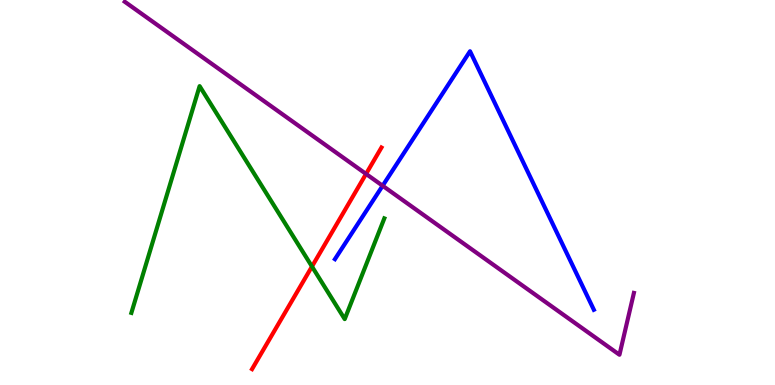[{'lines': ['blue', 'red'], 'intersections': []}, {'lines': ['green', 'red'], 'intersections': [{'x': 4.03, 'y': 3.08}]}, {'lines': ['purple', 'red'], 'intersections': [{'x': 4.72, 'y': 5.48}]}, {'lines': ['blue', 'green'], 'intersections': []}, {'lines': ['blue', 'purple'], 'intersections': [{'x': 4.94, 'y': 5.18}]}, {'lines': ['green', 'purple'], 'intersections': []}]